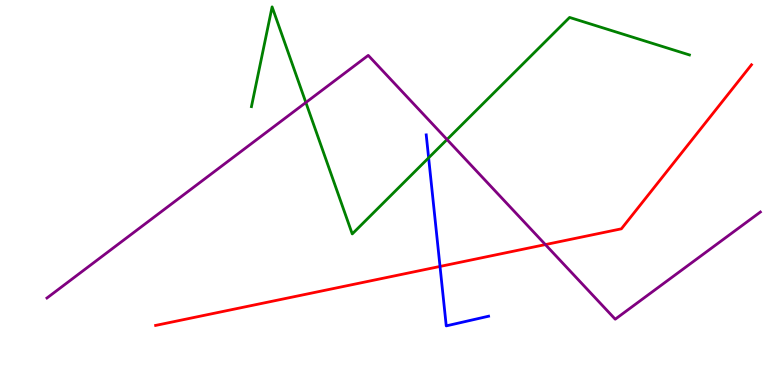[{'lines': ['blue', 'red'], 'intersections': [{'x': 5.68, 'y': 3.08}]}, {'lines': ['green', 'red'], 'intersections': []}, {'lines': ['purple', 'red'], 'intersections': [{'x': 7.04, 'y': 3.65}]}, {'lines': ['blue', 'green'], 'intersections': [{'x': 5.53, 'y': 5.9}]}, {'lines': ['blue', 'purple'], 'intersections': []}, {'lines': ['green', 'purple'], 'intersections': [{'x': 3.95, 'y': 7.34}, {'x': 5.77, 'y': 6.38}]}]